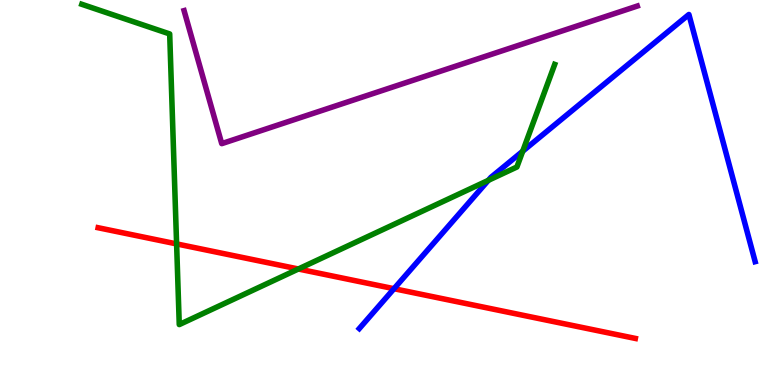[{'lines': ['blue', 'red'], 'intersections': [{'x': 5.08, 'y': 2.5}]}, {'lines': ['green', 'red'], 'intersections': [{'x': 2.28, 'y': 3.66}, {'x': 3.85, 'y': 3.01}]}, {'lines': ['purple', 'red'], 'intersections': []}, {'lines': ['blue', 'green'], 'intersections': [{'x': 6.3, 'y': 5.32}, {'x': 6.74, 'y': 6.07}]}, {'lines': ['blue', 'purple'], 'intersections': []}, {'lines': ['green', 'purple'], 'intersections': []}]